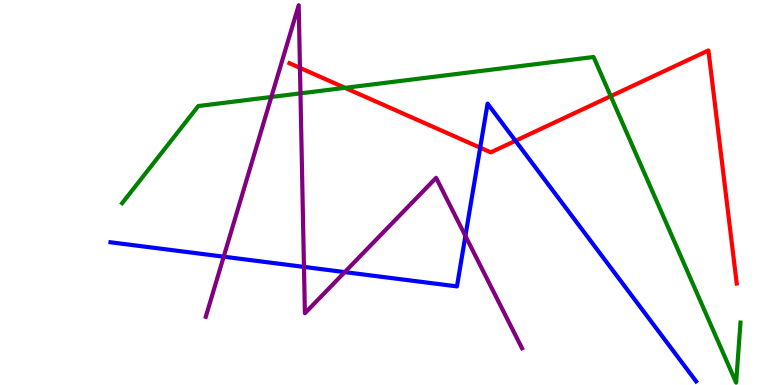[{'lines': ['blue', 'red'], 'intersections': [{'x': 6.2, 'y': 6.16}, {'x': 6.65, 'y': 6.34}]}, {'lines': ['green', 'red'], 'intersections': [{'x': 4.45, 'y': 7.72}, {'x': 7.88, 'y': 7.5}]}, {'lines': ['purple', 'red'], 'intersections': [{'x': 3.87, 'y': 8.24}]}, {'lines': ['blue', 'green'], 'intersections': []}, {'lines': ['blue', 'purple'], 'intersections': [{'x': 2.89, 'y': 3.33}, {'x': 3.92, 'y': 3.07}, {'x': 4.45, 'y': 2.93}, {'x': 6.01, 'y': 3.87}]}, {'lines': ['green', 'purple'], 'intersections': [{'x': 3.5, 'y': 7.48}, {'x': 3.88, 'y': 7.58}]}]